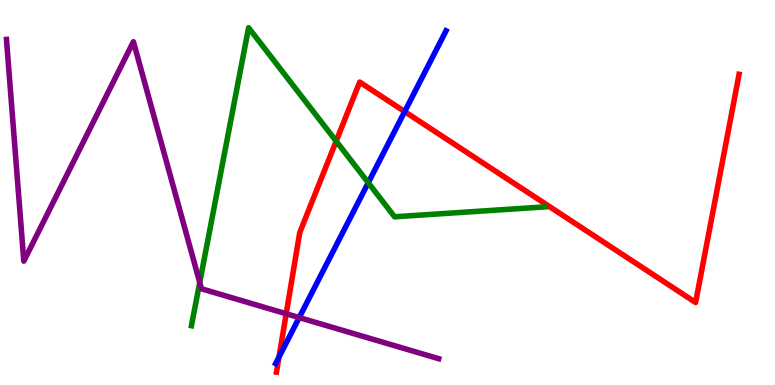[{'lines': ['blue', 'red'], 'intersections': [{'x': 3.6, 'y': 0.725}, {'x': 5.22, 'y': 7.1}]}, {'lines': ['green', 'red'], 'intersections': [{'x': 4.34, 'y': 6.33}]}, {'lines': ['purple', 'red'], 'intersections': [{'x': 3.69, 'y': 1.85}]}, {'lines': ['blue', 'green'], 'intersections': [{'x': 4.75, 'y': 5.25}]}, {'lines': ['blue', 'purple'], 'intersections': [{'x': 3.86, 'y': 1.75}]}, {'lines': ['green', 'purple'], 'intersections': [{'x': 2.58, 'y': 2.66}]}]